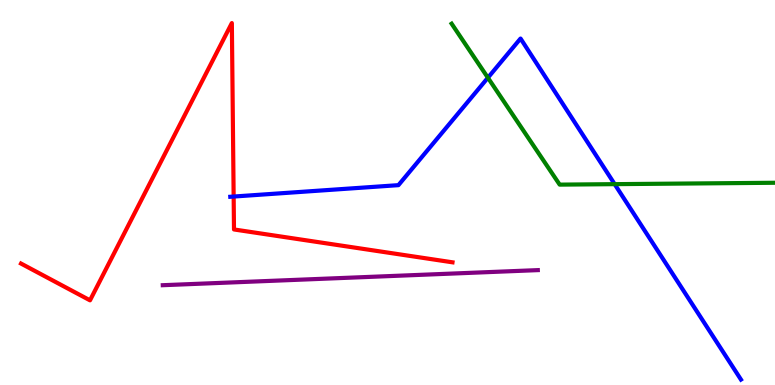[{'lines': ['blue', 'red'], 'intersections': [{'x': 3.01, 'y': 4.9}]}, {'lines': ['green', 'red'], 'intersections': []}, {'lines': ['purple', 'red'], 'intersections': []}, {'lines': ['blue', 'green'], 'intersections': [{'x': 6.3, 'y': 7.98}, {'x': 7.93, 'y': 5.22}]}, {'lines': ['blue', 'purple'], 'intersections': []}, {'lines': ['green', 'purple'], 'intersections': []}]